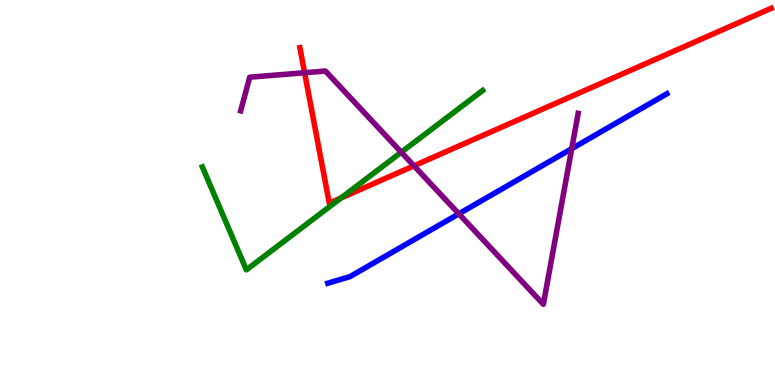[{'lines': ['blue', 'red'], 'intersections': []}, {'lines': ['green', 'red'], 'intersections': [{'x': 4.4, 'y': 4.86}]}, {'lines': ['purple', 'red'], 'intersections': [{'x': 3.93, 'y': 8.11}, {'x': 5.34, 'y': 5.69}]}, {'lines': ['blue', 'green'], 'intersections': []}, {'lines': ['blue', 'purple'], 'intersections': [{'x': 5.92, 'y': 4.45}, {'x': 7.38, 'y': 6.14}]}, {'lines': ['green', 'purple'], 'intersections': [{'x': 5.18, 'y': 6.05}]}]